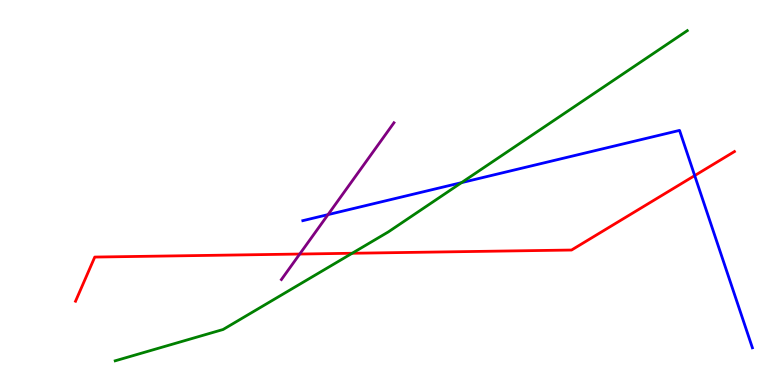[{'lines': ['blue', 'red'], 'intersections': [{'x': 8.96, 'y': 5.44}]}, {'lines': ['green', 'red'], 'intersections': [{'x': 4.54, 'y': 3.42}]}, {'lines': ['purple', 'red'], 'intersections': [{'x': 3.87, 'y': 3.4}]}, {'lines': ['blue', 'green'], 'intersections': [{'x': 5.96, 'y': 5.26}]}, {'lines': ['blue', 'purple'], 'intersections': [{'x': 4.23, 'y': 4.43}]}, {'lines': ['green', 'purple'], 'intersections': []}]